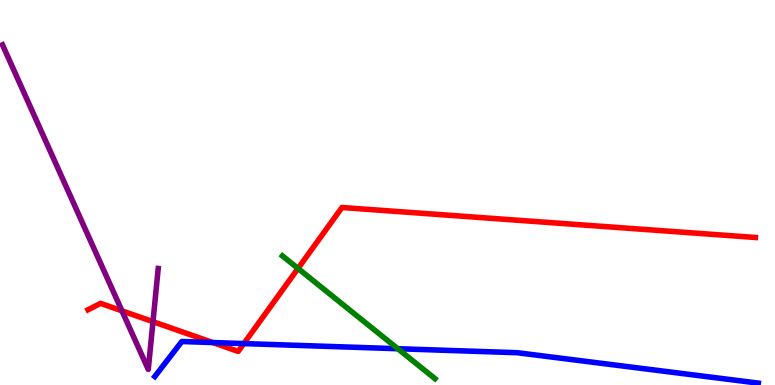[{'lines': ['blue', 'red'], 'intersections': [{'x': 2.75, 'y': 1.1}, {'x': 3.15, 'y': 1.08}]}, {'lines': ['green', 'red'], 'intersections': [{'x': 3.85, 'y': 3.03}]}, {'lines': ['purple', 'red'], 'intersections': [{'x': 1.57, 'y': 1.93}, {'x': 1.97, 'y': 1.65}]}, {'lines': ['blue', 'green'], 'intersections': [{'x': 5.13, 'y': 0.942}]}, {'lines': ['blue', 'purple'], 'intersections': []}, {'lines': ['green', 'purple'], 'intersections': []}]